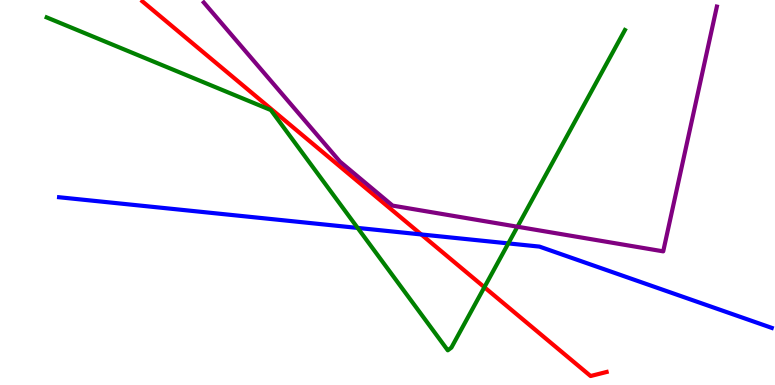[{'lines': ['blue', 'red'], 'intersections': [{'x': 5.44, 'y': 3.91}]}, {'lines': ['green', 'red'], 'intersections': [{'x': 6.25, 'y': 2.54}]}, {'lines': ['purple', 'red'], 'intersections': []}, {'lines': ['blue', 'green'], 'intersections': [{'x': 4.61, 'y': 4.08}, {'x': 6.56, 'y': 3.68}]}, {'lines': ['blue', 'purple'], 'intersections': []}, {'lines': ['green', 'purple'], 'intersections': [{'x': 6.68, 'y': 4.11}]}]